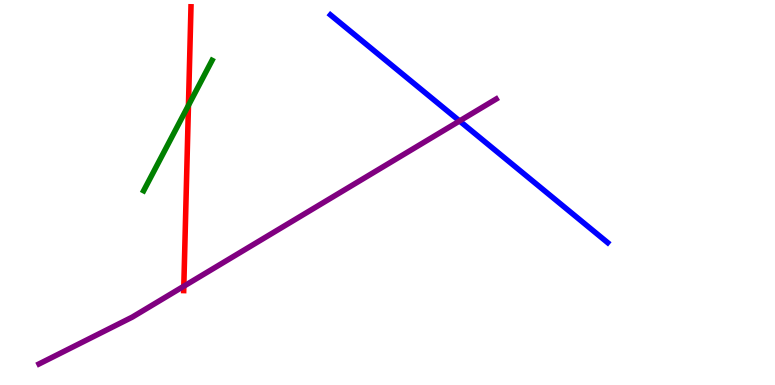[{'lines': ['blue', 'red'], 'intersections': []}, {'lines': ['green', 'red'], 'intersections': [{'x': 2.43, 'y': 7.26}]}, {'lines': ['purple', 'red'], 'intersections': [{'x': 2.37, 'y': 2.57}]}, {'lines': ['blue', 'green'], 'intersections': []}, {'lines': ['blue', 'purple'], 'intersections': [{'x': 5.93, 'y': 6.86}]}, {'lines': ['green', 'purple'], 'intersections': []}]